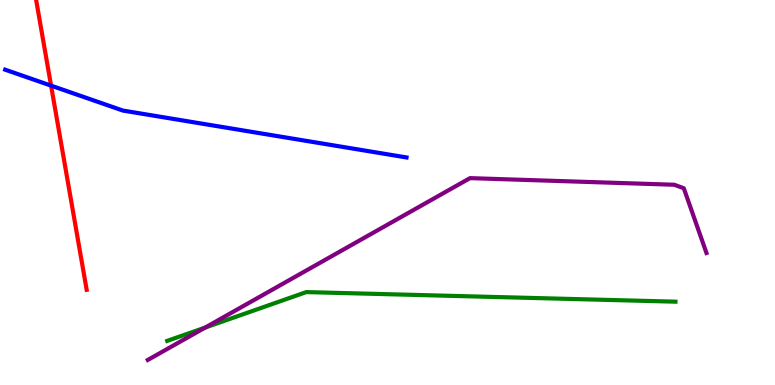[{'lines': ['blue', 'red'], 'intersections': [{'x': 0.659, 'y': 7.78}]}, {'lines': ['green', 'red'], 'intersections': []}, {'lines': ['purple', 'red'], 'intersections': []}, {'lines': ['blue', 'green'], 'intersections': []}, {'lines': ['blue', 'purple'], 'intersections': []}, {'lines': ['green', 'purple'], 'intersections': [{'x': 2.65, 'y': 1.49}]}]